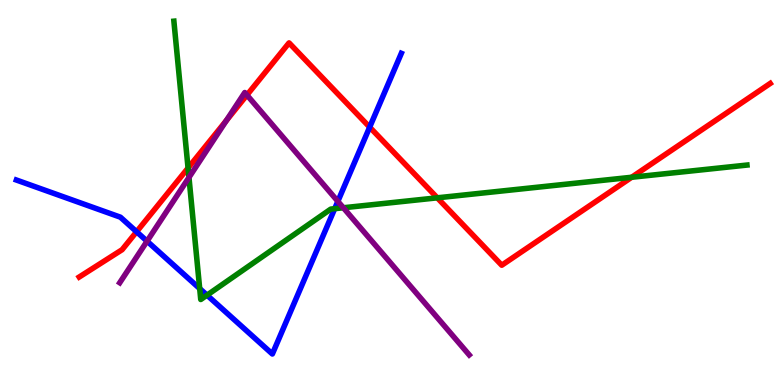[{'lines': ['blue', 'red'], 'intersections': [{'x': 1.76, 'y': 3.98}, {'x': 4.77, 'y': 6.7}]}, {'lines': ['green', 'red'], 'intersections': [{'x': 2.43, 'y': 5.64}, {'x': 5.64, 'y': 4.86}, {'x': 8.15, 'y': 5.4}]}, {'lines': ['purple', 'red'], 'intersections': [{'x': 2.92, 'y': 6.87}, {'x': 3.19, 'y': 7.53}]}, {'lines': ['blue', 'green'], 'intersections': [{'x': 2.58, 'y': 2.5}, {'x': 2.67, 'y': 2.33}, {'x': 4.32, 'y': 4.58}]}, {'lines': ['blue', 'purple'], 'intersections': [{'x': 1.9, 'y': 3.74}, {'x': 4.36, 'y': 4.77}]}, {'lines': ['green', 'purple'], 'intersections': [{'x': 2.44, 'y': 5.39}, {'x': 4.43, 'y': 4.6}]}]